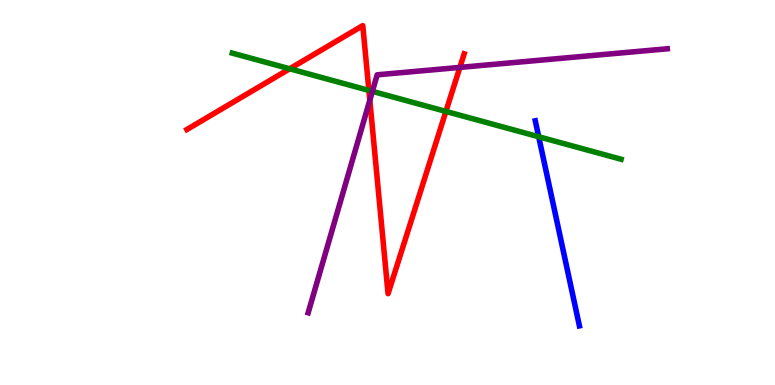[{'lines': ['blue', 'red'], 'intersections': []}, {'lines': ['green', 'red'], 'intersections': [{'x': 3.74, 'y': 8.21}, {'x': 4.76, 'y': 7.65}, {'x': 5.75, 'y': 7.11}]}, {'lines': ['purple', 'red'], 'intersections': [{'x': 4.77, 'y': 7.4}, {'x': 5.93, 'y': 8.25}]}, {'lines': ['blue', 'green'], 'intersections': [{'x': 6.95, 'y': 6.45}]}, {'lines': ['blue', 'purple'], 'intersections': []}, {'lines': ['green', 'purple'], 'intersections': [{'x': 4.8, 'y': 7.63}]}]